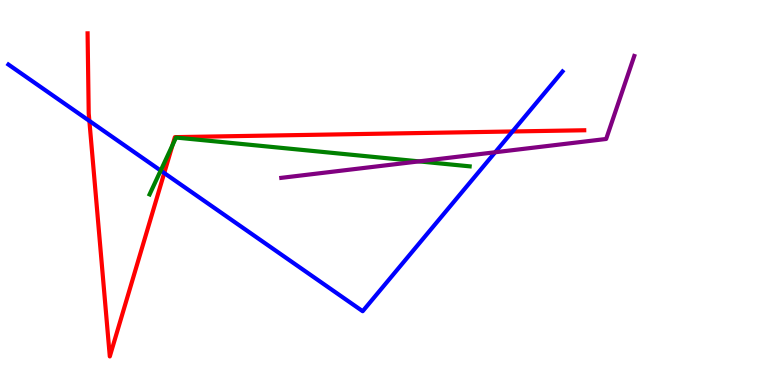[{'lines': ['blue', 'red'], 'intersections': [{'x': 1.15, 'y': 6.86}, {'x': 2.12, 'y': 5.51}, {'x': 6.61, 'y': 6.59}]}, {'lines': ['green', 'red'], 'intersections': [{'x': 2.23, 'y': 6.23}]}, {'lines': ['purple', 'red'], 'intersections': []}, {'lines': ['blue', 'green'], 'intersections': [{'x': 2.07, 'y': 5.57}]}, {'lines': ['blue', 'purple'], 'intersections': [{'x': 6.39, 'y': 6.05}]}, {'lines': ['green', 'purple'], 'intersections': [{'x': 5.41, 'y': 5.81}]}]